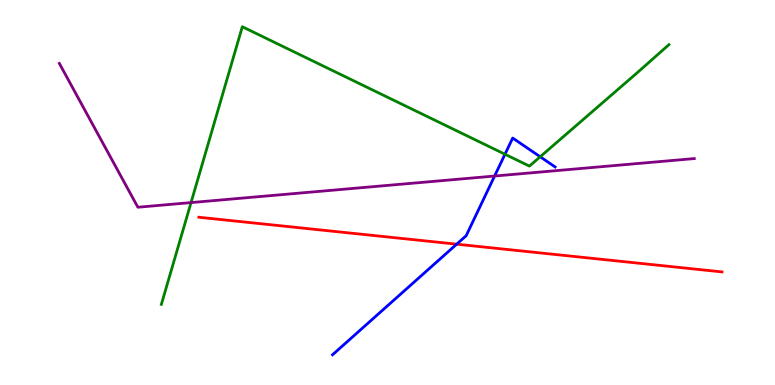[{'lines': ['blue', 'red'], 'intersections': [{'x': 5.89, 'y': 3.66}]}, {'lines': ['green', 'red'], 'intersections': []}, {'lines': ['purple', 'red'], 'intersections': []}, {'lines': ['blue', 'green'], 'intersections': [{'x': 6.52, 'y': 5.99}, {'x': 6.97, 'y': 5.93}]}, {'lines': ['blue', 'purple'], 'intersections': [{'x': 6.38, 'y': 5.43}]}, {'lines': ['green', 'purple'], 'intersections': [{'x': 2.47, 'y': 4.74}]}]